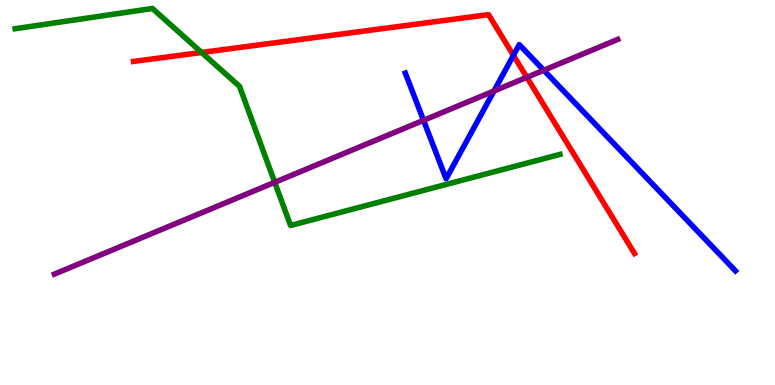[{'lines': ['blue', 'red'], 'intersections': [{'x': 6.62, 'y': 8.56}]}, {'lines': ['green', 'red'], 'intersections': [{'x': 2.6, 'y': 8.64}]}, {'lines': ['purple', 'red'], 'intersections': [{'x': 6.8, 'y': 7.99}]}, {'lines': ['blue', 'green'], 'intersections': []}, {'lines': ['blue', 'purple'], 'intersections': [{'x': 5.46, 'y': 6.87}, {'x': 6.37, 'y': 7.64}, {'x': 7.02, 'y': 8.18}]}, {'lines': ['green', 'purple'], 'intersections': [{'x': 3.54, 'y': 5.26}]}]